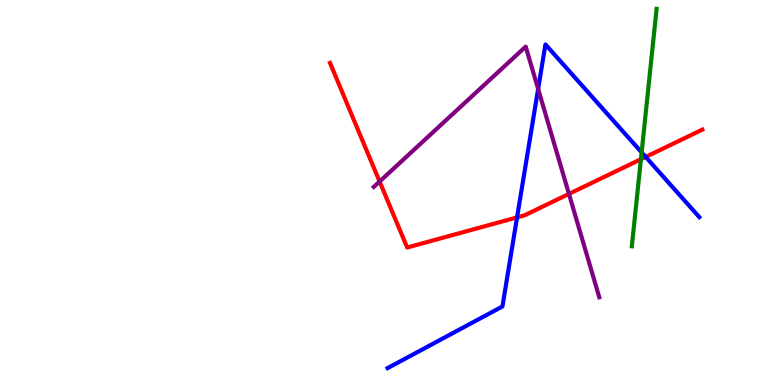[{'lines': ['blue', 'red'], 'intersections': [{'x': 6.67, 'y': 4.35}, {'x': 8.33, 'y': 5.92}]}, {'lines': ['green', 'red'], 'intersections': [{'x': 8.27, 'y': 5.86}]}, {'lines': ['purple', 'red'], 'intersections': [{'x': 4.9, 'y': 5.28}, {'x': 7.34, 'y': 4.96}]}, {'lines': ['blue', 'green'], 'intersections': [{'x': 8.28, 'y': 6.04}]}, {'lines': ['blue', 'purple'], 'intersections': [{'x': 6.94, 'y': 7.69}]}, {'lines': ['green', 'purple'], 'intersections': []}]